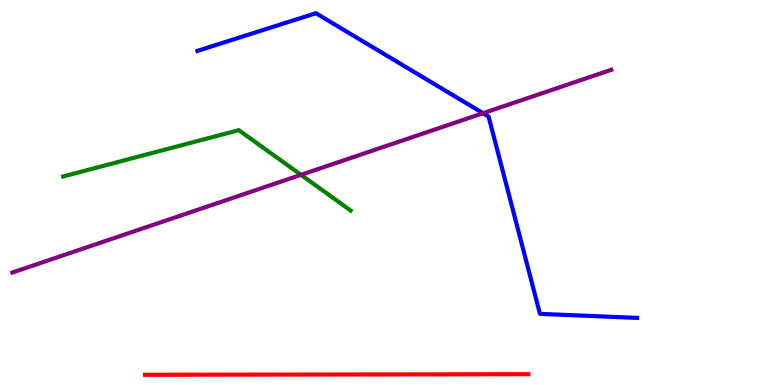[{'lines': ['blue', 'red'], 'intersections': []}, {'lines': ['green', 'red'], 'intersections': []}, {'lines': ['purple', 'red'], 'intersections': []}, {'lines': ['blue', 'green'], 'intersections': []}, {'lines': ['blue', 'purple'], 'intersections': [{'x': 6.23, 'y': 7.06}]}, {'lines': ['green', 'purple'], 'intersections': [{'x': 3.88, 'y': 5.46}]}]